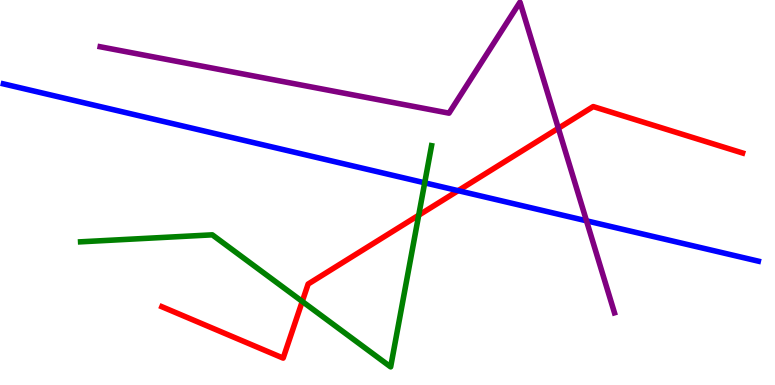[{'lines': ['blue', 'red'], 'intersections': [{'x': 5.91, 'y': 5.05}]}, {'lines': ['green', 'red'], 'intersections': [{'x': 3.9, 'y': 2.17}, {'x': 5.4, 'y': 4.41}]}, {'lines': ['purple', 'red'], 'intersections': [{'x': 7.2, 'y': 6.67}]}, {'lines': ['blue', 'green'], 'intersections': [{'x': 5.48, 'y': 5.25}]}, {'lines': ['blue', 'purple'], 'intersections': [{'x': 7.57, 'y': 4.26}]}, {'lines': ['green', 'purple'], 'intersections': []}]